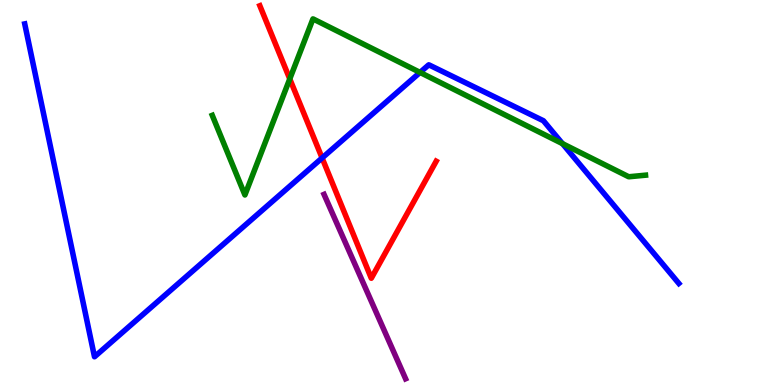[{'lines': ['blue', 'red'], 'intersections': [{'x': 4.16, 'y': 5.9}]}, {'lines': ['green', 'red'], 'intersections': [{'x': 3.74, 'y': 7.95}]}, {'lines': ['purple', 'red'], 'intersections': []}, {'lines': ['blue', 'green'], 'intersections': [{'x': 5.42, 'y': 8.12}, {'x': 7.26, 'y': 6.27}]}, {'lines': ['blue', 'purple'], 'intersections': []}, {'lines': ['green', 'purple'], 'intersections': []}]